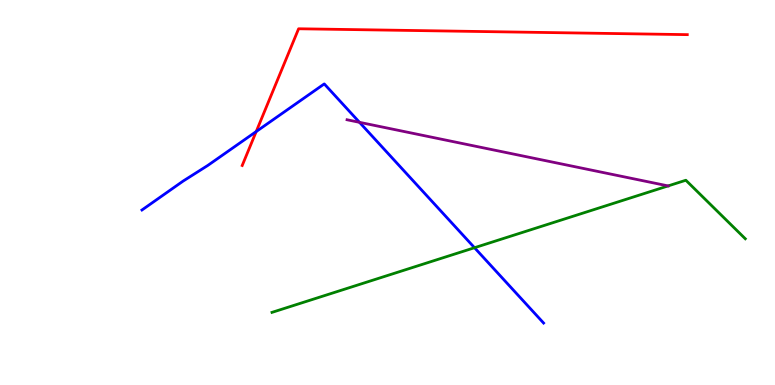[{'lines': ['blue', 'red'], 'intersections': [{'x': 3.31, 'y': 6.58}]}, {'lines': ['green', 'red'], 'intersections': []}, {'lines': ['purple', 'red'], 'intersections': []}, {'lines': ['blue', 'green'], 'intersections': [{'x': 6.12, 'y': 3.57}]}, {'lines': ['blue', 'purple'], 'intersections': [{'x': 4.64, 'y': 6.82}]}, {'lines': ['green', 'purple'], 'intersections': [{'x': 8.62, 'y': 5.17}]}]